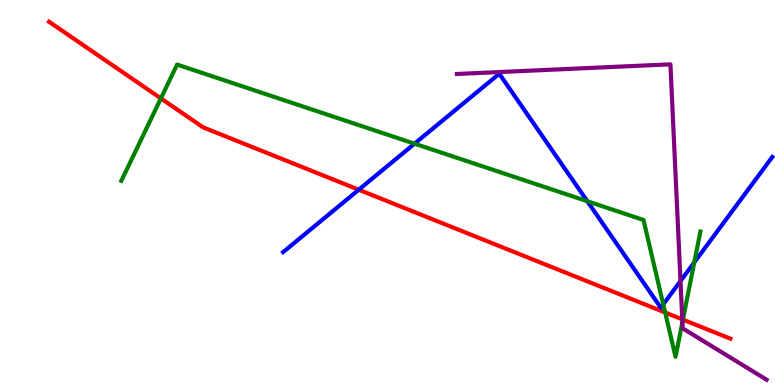[{'lines': ['blue', 'red'], 'intersections': [{'x': 4.63, 'y': 5.07}]}, {'lines': ['green', 'red'], 'intersections': [{'x': 2.08, 'y': 7.44}, {'x': 8.58, 'y': 1.88}, {'x': 8.81, 'y': 1.7}]}, {'lines': ['purple', 'red'], 'intersections': [{'x': 8.8, 'y': 1.7}]}, {'lines': ['blue', 'green'], 'intersections': [{'x': 5.35, 'y': 6.27}, {'x': 7.58, 'y': 4.77}, {'x': 8.56, 'y': 2.1}, {'x': 8.96, 'y': 3.18}]}, {'lines': ['blue', 'purple'], 'intersections': [{'x': 8.78, 'y': 2.7}]}, {'lines': ['green', 'purple'], 'intersections': [{'x': 8.81, 'y': 1.63}]}]